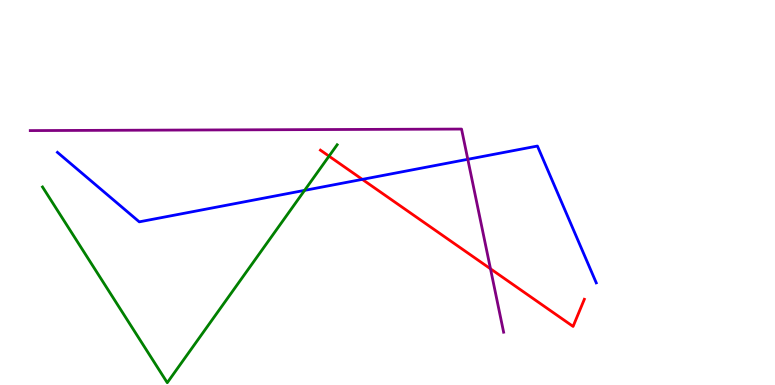[{'lines': ['blue', 'red'], 'intersections': [{'x': 4.68, 'y': 5.34}]}, {'lines': ['green', 'red'], 'intersections': [{'x': 4.25, 'y': 5.94}]}, {'lines': ['purple', 'red'], 'intersections': [{'x': 6.33, 'y': 3.02}]}, {'lines': ['blue', 'green'], 'intersections': [{'x': 3.93, 'y': 5.06}]}, {'lines': ['blue', 'purple'], 'intersections': [{'x': 6.04, 'y': 5.86}]}, {'lines': ['green', 'purple'], 'intersections': []}]